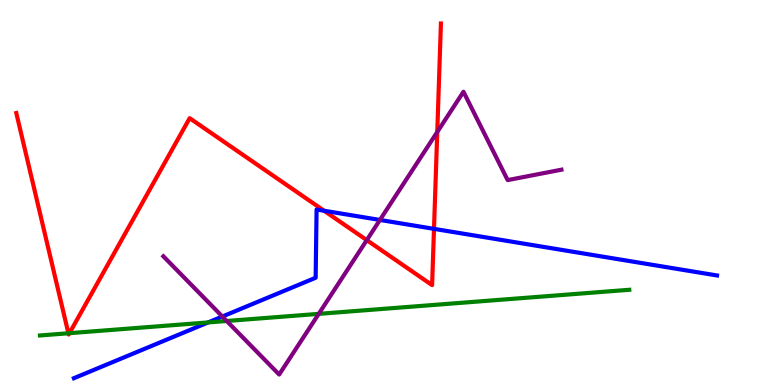[{'lines': ['blue', 'red'], 'intersections': [{'x': 4.18, 'y': 4.53}, {'x': 5.6, 'y': 4.06}]}, {'lines': ['green', 'red'], 'intersections': [{'x': 0.883, 'y': 1.34}, {'x': 0.896, 'y': 1.35}]}, {'lines': ['purple', 'red'], 'intersections': [{'x': 4.73, 'y': 3.76}, {'x': 5.64, 'y': 6.57}]}, {'lines': ['blue', 'green'], 'intersections': [{'x': 2.69, 'y': 1.63}]}, {'lines': ['blue', 'purple'], 'intersections': [{'x': 2.87, 'y': 1.78}, {'x': 4.9, 'y': 4.29}]}, {'lines': ['green', 'purple'], 'intersections': [{'x': 2.93, 'y': 1.66}, {'x': 4.11, 'y': 1.85}]}]